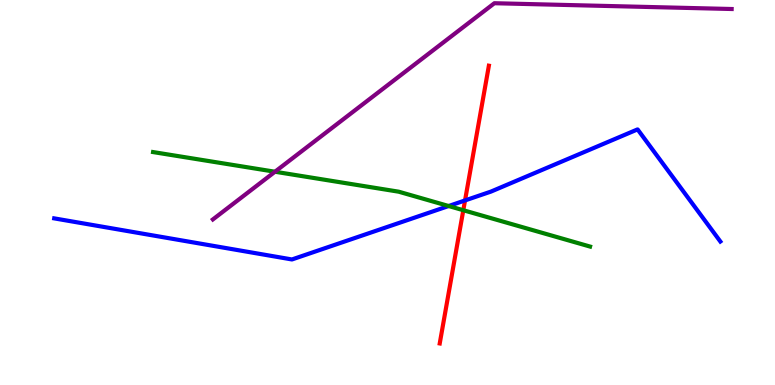[{'lines': ['blue', 'red'], 'intersections': [{'x': 6.0, 'y': 4.79}]}, {'lines': ['green', 'red'], 'intersections': [{'x': 5.98, 'y': 4.54}]}, {'lines': ['purple', 'red'], 'intersections': []}, {'lines': ['blue', 'green'], 'intersections': [{'x': 5.79, 'y': 4.65}]}, {'lines': ['blue', 'purple'], 'intersections': []}, {'lines': ['green', 'purple'], 'intersections': [{'x': 3.55, 'y': 5.54}]}]